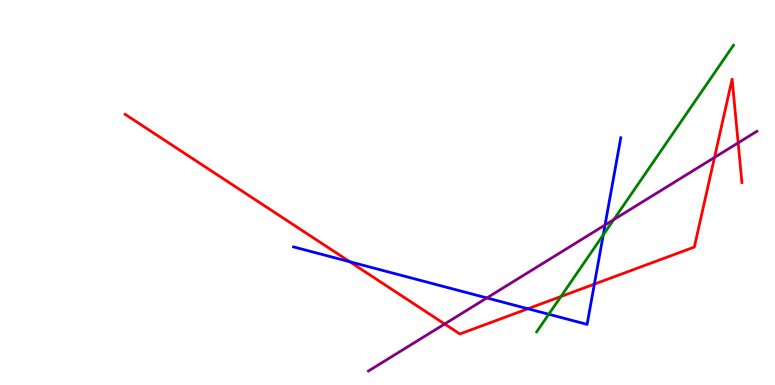[{'lines': ['blue', 'red'], 'intersections': [{'x': 4.51, 'y': 3.2}, {'x': 6.81, 'y': 1.98}, {'x': 7.67, 'y': 2.62}]}, {'lines': ['green', 'red'], 'intersections': [{'x': 7.24, 'y': 2.3}]}, {'lines': ['purple', 'red'], 'intersections': [{'x': 5.74, 'y': 1.58}, {'x': 9.22, 'y': 5.91}, {'x': 9.52, 'y': 6.29}]}, {'lines': ['blue', 'green'], 'intersections': [{'x': 7.08, 'y': 1.84}, {'x': 7.78, 'y': 3.9}]}, {'lines': ['blue', 'purple'], 'intersections': [{'x': 6.28, 'y': 2.26}, {'x': 7.81, 'y': 4.16}]}, {'lines': ['green', 'purple'], 'intersections': [{'x': 7.92, 'y': 4.29}]}]